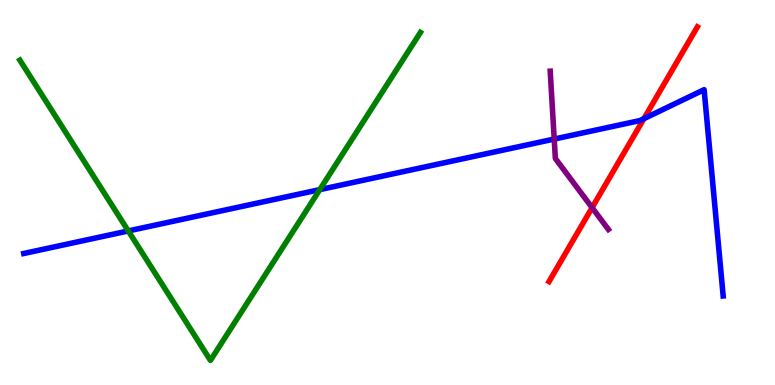[{'lines': ['blue', 'red'], 'intersections': [{'x': 8.31, 'y': 6.92}]}, {'lines': ['green', 'red'], 'intersections': []}, {'lines': ['purple', 'red'], 'intersections': [{'x': 7.64, 'y': 4.61}]}, {'lines': ['blue', 'green'], 'intersections': [{'x': 1.66, 'y': 4.0}, {'x': 4.13, 'y': 5.07}]}, {'lines': ['blue', 'purple'], 'intersections': [{'x': 7.15, 'y': 6.39}]}, {'lines': ['green', 'purple'], 'intersections': []}]